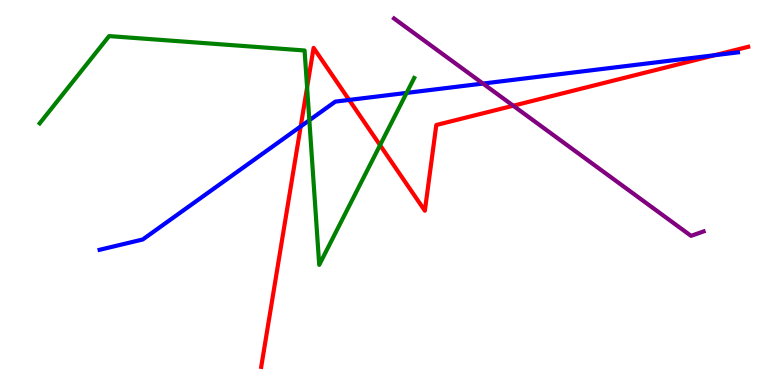[{'lines': ['blue', 'red'], 'intersections': [{'x': 3.88, 'y': 6.72}, {'x': 4.51, 'y': 7.4}, {'x': 9.22, 'y': 8.57}]}, {'lines': ['green', 'red'], 'intersections': [{'x': 3.96, 'y': 7.73}, {'x': 4.9, 'y': 6.23}]}, {'lines': ['purple', 'red'], 'intersections': [{'x': 6.62, 'y': 7.25}]}, {'lines': ['blue', 'green'], 'intersections': [{'x': 3.99, 'y': 6.88}, {'x': 5.25, 'y': 7.59}]}, {'lines': ['blue', 'purple'], 'intersections': [{'x': 6.23, 'y': 7.83}]}, {'lines': ['green', 'purple'], 'intersections': []}]